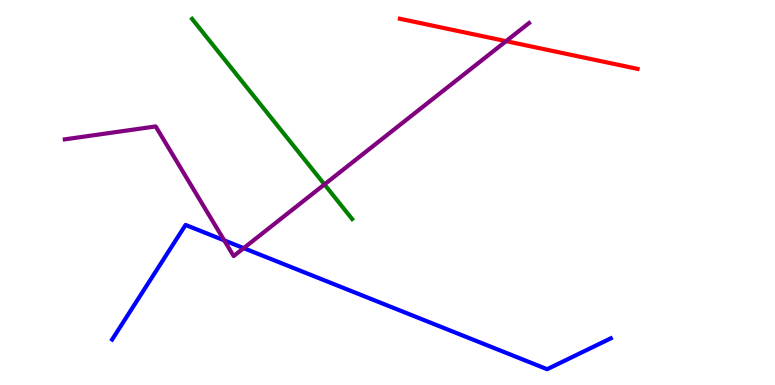[{'lines': ['blue', 'red'], 'intersections': []}, {'lines': ['green', 'red'], 'intersections': []}, {'lines': ['purple', 'red'], 'intersections': [{'x': 6.53, 'y': 8.93}]}, {'lines': ['blue', 'green'], 'intersections': []}, {'lines': ['blue', 'purple'], 'intersections': [{'x': 2.89, 'y': 3.76}, {'x': 3.14, 'y': 3.55}]}, {'lines': ['green', 'purple'], 'intersections': [{'x': 4.19, 'y': 5.21}]}]